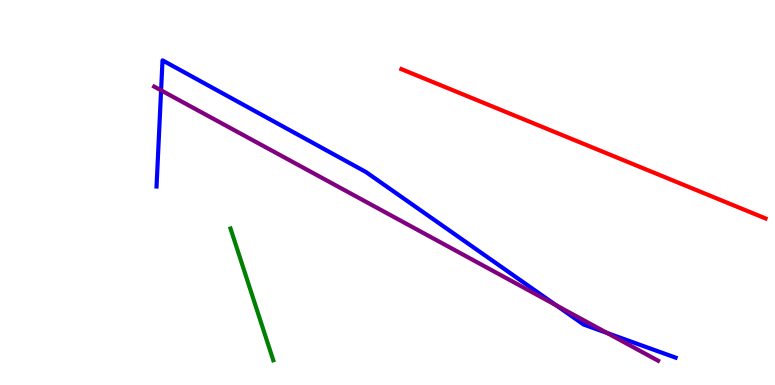[{'lines': ['blue', 'red'], 'intersections': []}, {'lines': ['green', 'red'], 'intersections': []}, {'lines': ['purple', 'red'], 'intersections': []}, {'lines': ['blue', 'green'], 'intersections': []}, {'lines': ['blue', 'purple'], 'intersections': [{'x': 2.08, 'y': 7.65}, {'x': 7.18, 'y': 2.07}, {'x': 7.83, 'y': 1.35}]}, {'lines': ['green', 'purple'], 'intersections': []}]